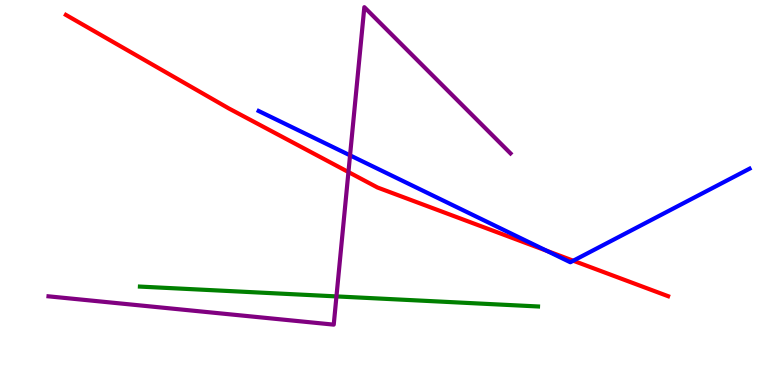[{'lines': ['blue', 'red'], 'intersections': [{'x': 7.05, 'y': 3.49}, {'x': 7.4, 'y': 3.23}]}, {'lines': ['green', 'red'], 'intersections': []}, {'lines': ['purple', 'red'], 'intersections': [{'x': 4.5, 'y': 5.53}]}, {'lines': ['blue', 'green'], 'intersections': []}, {'lines': ['blue', 'purple'], 'intersections': [{'x': 4.52, 'y': 5.96}]}, {'lines': ['green', 'purple'], 'intersections': [{'x': 4.34, 'y': 2.3}]}]